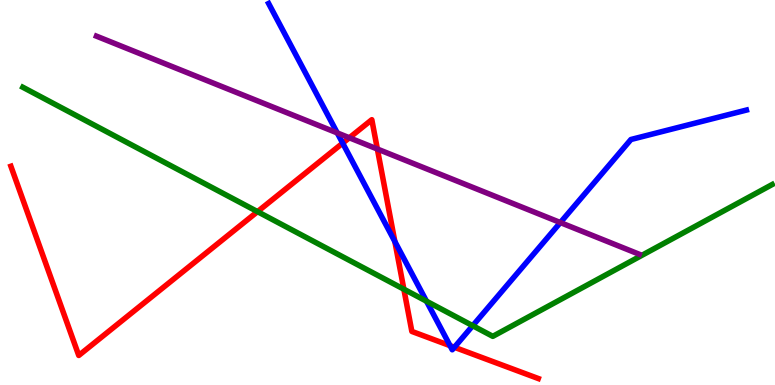[{'lines': ['blue', 'red'], 'intersections': [{'x': 4.42, 'y': 6.28}, {'x': 5.09, 'y': 3.73}, {'x': 5.81, 'y': 1.02}, {'x': 5.86, 'y': 0.98}]}, {'lines': ['green', 'red'], 'intersections': [{'x': 3.32, 'y': 4.5}, {'x': 5.21, 'y': 2.49}]}, {'lines': ['purple', 'red'], 'intersections': [{'x': 4.51, 'y': 6.42}, {'x': 4.87, 'y': 6.13}]}, {'lines': ['blue', 'green'], 'intersections': [{'x': 5.5, 'y': 2.18}, {'x': 6.1, 'y': 1.54}]}, {'lines': ['blue', 'purple'], 'intersections': [{'x': 4.35, 'y': 6.55}, {'x': 7.23, 'y': 4.22}]}, {'lines': ['green', 'purple'], 'intersections': []}]